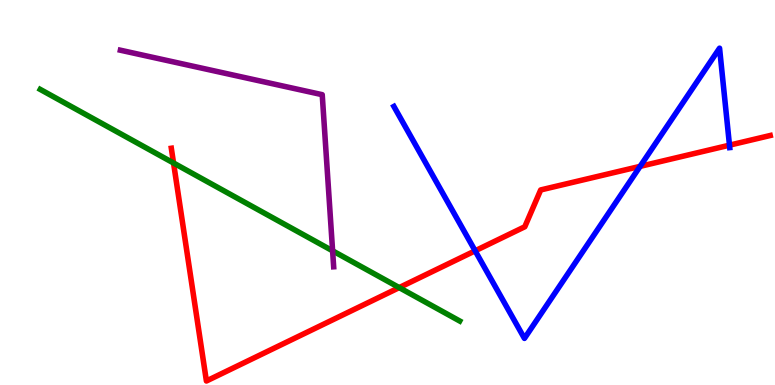[{'lines': ['blue', 'red'], 'intersections': [{'x': 6.13, 'y': 3.49}, {'x': 8.26, 'y': 5.68}, {'x': 9.41, 'y': 6.23}]}, {'lines': ['green', 'red'], 'intersections': [{'x': 2.24, 'y': 5.77}, {'x': 5.15, 'y': 2.53}]}, {'lines': ['purple', 'red'], 'intersections': []}, {'lines': ['blue', 'green'], 'intersections': []}, {'lines': ['blue', 'purple'], 'intersections': []}, {'lines': ['green', 'purple'], 'intersections': [{'x': 4.29, 'y': 3.49}]}]